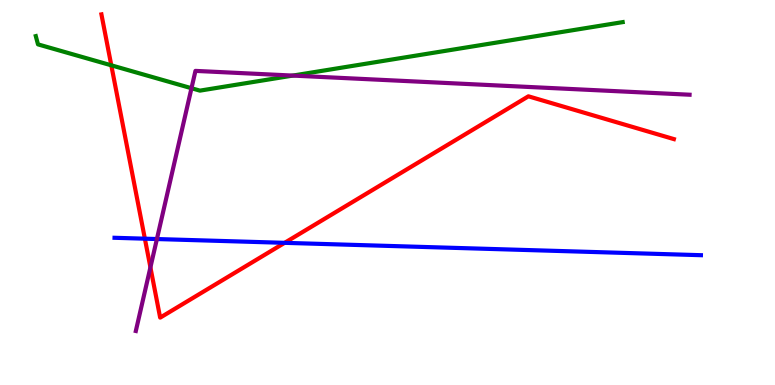[{'lines': ['blue', 'red'], 'intersections': [{'x': 1.87, 'y': 3.8}, {'x': 3.67, 'y': 3.69}]}, {'lines': ['green', 'red'], 'intersections': [{'x': 1.44, 'y': 8.3}]}, {'lines': ['purple', 'red'], 'intersections': [{'x': 1.94, 'y': 3.06}]}, {'lines': ['blue', 'green'], 'intersections': []}, {'lines': ['blue', 'purple'], 'intersections': [{'x': 2.02, 'y': 3.79}]}, {'lines': ['green', 'purple'], 'intersections': [{'x': 2.47, 'y': 7.71}, {'x': 3.78, 'y': 8.04}]}]